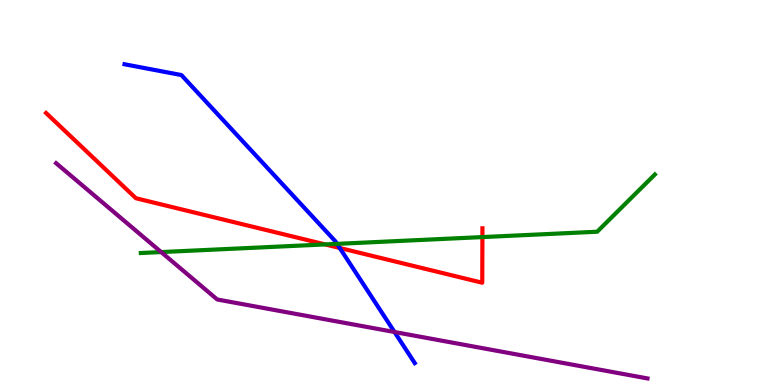[{'lines': ['blue', 'red'], 'intersections': [{'x': 4.38, 'y': 3.56}]}, {'lines': ['green', 'red'], 'intersections': [{'x': 4.2, 'y': 3.65}, {'x': 6.22, 'y': 3.84}]}, {'lines': ['purple', 'red'], 'intersections': []}, {'lines': ['blue', 'green'], 'intersections': [{'x': 4.35, 'y': 3.67}]}, {'lines': ['blue', 'purple'], 'intersections': [{'x': 5.09, 'y': 1.38}]}, {'lines': ['green', 'purple'], 'intersections': [{'x': 2.08, 'y': 3.45}]}]